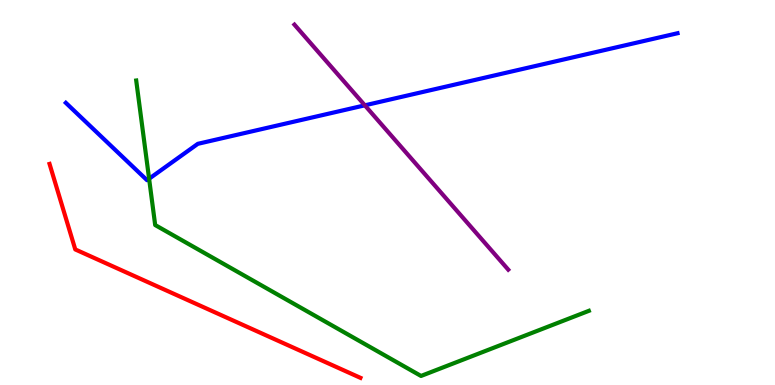[{'lines': ['blue', 'red'], 'intersections': []}, {'lines': ['green', 'red'], 'intersections': []}, {'lines': ['purple', 'red'], 'intersections': []}, {'lines': ['blue', 'green'], 'intersections': [{'x': 1.92, 'y': 5.36}]}, {'lines': ['blue', 'purple'], 'intersections': [{'x': 4.71, 'y': 7.26}]}, {'lines': ['green', 'purple'], 'intersections': []}]